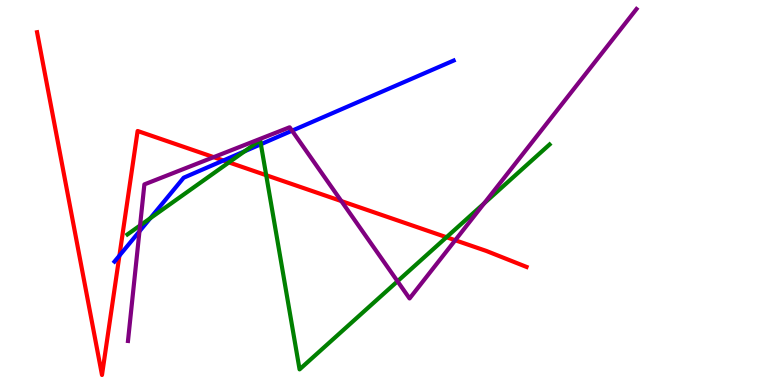[{'lines': ['blue', 'red'], 'intersections': [{'x': 1.54, 'y': 3.36}, {'x': 2.88, 'y': 5.83}]}, {'lines': ['green', 'red'], 'intersections': [{'x': 2.95, 'y': 5.78}, {'x': 3.43, 'y': 5.45}, {'x': 5.76, 'y': 3.84}]}, {'lines': ['purple', 'red'], 'intersections': [{'x': 2.76, 'y': 5.92}, {'x': 4.4, 'y': 4.78}, {'x': 5.87, 'y': 3.76}]}, {'lines': ['blue', 'green'], 'intersections': [{'x': 1.94, 'y': 4.33}, {'x': 3.16, 'y': 6.07}, {'x': 3.37, 'y': 6.25}]}, {'lines': ['blue', 'purple'], 'intersections': [{'x': 1.8, 'y': 3.99}, {'x': 3.77, 'y': 6.61}]}, {'lines': ['green', 'purple'], 'intersections': [{'x': 1.81, 'y': 4.14}, {'x': 5.13, 'y': 2.69}, {'x': 6.25, 'y': 4.72}]}]